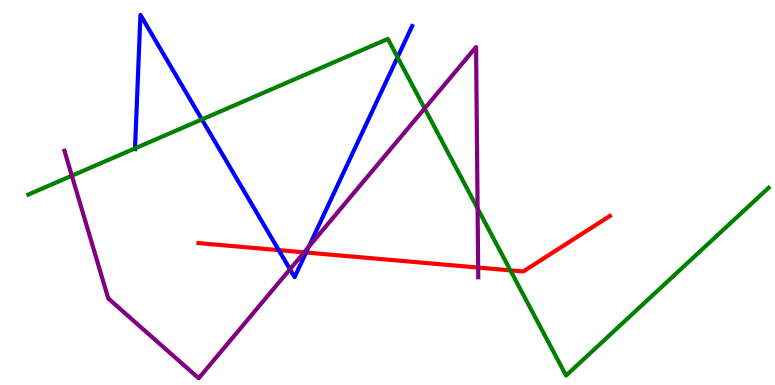[{'lines': ['blue', 'red'], 'intersections': [{'x': 3.6, 'y': 3.5}, {'x': 3.95, 'y': 3.44}]}, {'lines': ['green', 'red'], 'intersections': [{'x': 6.59, 'y': 2.98}]}, {'lines': ['purple', 'red'], 'intersections': [{'x': 3.92, 'y': 3.45}, {'x': 6.17, 'y': 3.05}]}, {'lines': ['blue', 'green'], 'intersections': [{'x': 1.74, 'y': 6.15}, {'x': 2.61, 'y': 6.9}, {'x': 5.13, 'y': 8.51}]}, {'lines': ['blue', 'purple'], 'intersections': [{'x': 3.74, 'y': 3.01}, {'x': 3.98, 'y': 3.59}]}, {'lines': ['green', 'purple'], 'intersections': [{'x': 0.927, 'y': 5.44}, {'x': 5.48, 'y': 7.18}, {'x': 6.16, 'y': 4.59}]}]